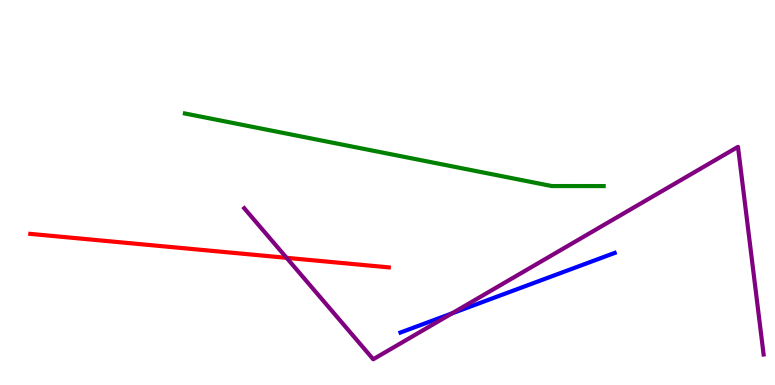[{'lines': ['blue', 'red'], 'intersections': []}, {'lines': ['green', 'red'], 'intersections': []}, {'lines': ['purple', 'red'], 'intersections': [{'x': 3.7, 'y': 3.3}]}, {'lines': ['blue', 'green'], 'intersections': []}, {'lines': ['blue', 'purple'], 'intersections': [{'x': 5.83, 'y': 1.86}]}, {'lines': ['green', 'purple'], 'intersections': []}]